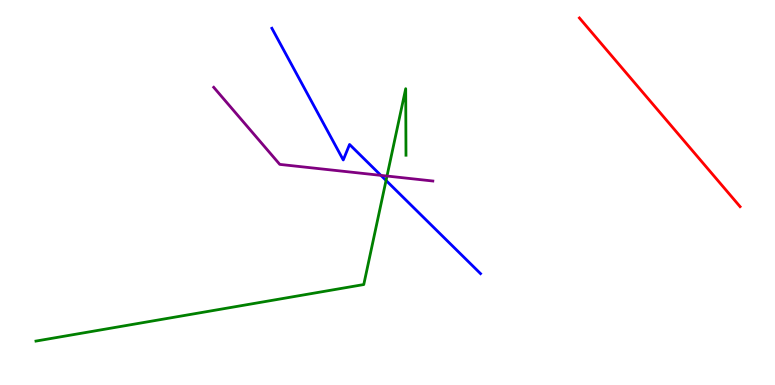[{'lines': ['blue', 'red'], 'intersections': []}, {'lines': ['green', 'red'], 'intersections': []}, {'lines': ['purple', 'red'], 'intersections': []}, {'lines': ['blue', 'green'], 'intersections': [{'x': 4.98, 'y': 5.31}]}, {'lines': ['blue', 'purple'], 'intersections': [{'x': 4.91, 'y': 5.44}]}, {'lines': ['green', 'purple'], 'intersections': [{'x': 4.99, 'y': 5.43}]}]